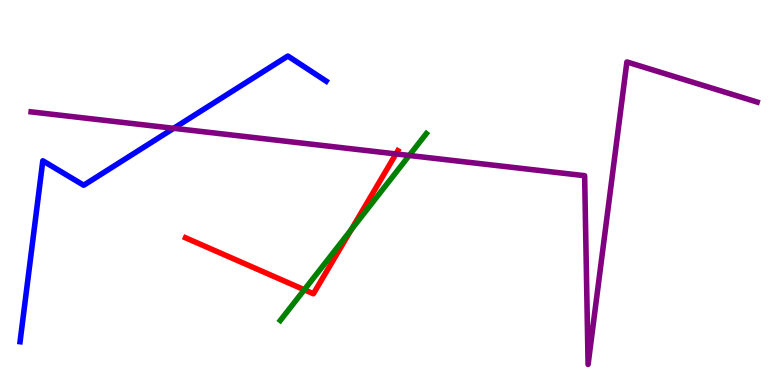[{'lines': ['blue', 'red'], 'intersections': []}, {'lines': ['green', 'red'], 'intersections': [{'x': 3.93, 'y': 2.47}, {'x': 4.53, 'y': 4.03}]}, {'lines': ['purple', 'red'], 'intersections': [{'x': 5.11, 'y': 6.0}]}, {'lines': ['blue', 'green'], 'intersections': []}, {'lines': ['blue', 'purple'], 'intersections': [{'x': 2.24, 'y': 6.67}]}, {'lines': ['green', 'purple'], 'intersections': [{'x': 5.28, 'y': 5.96}]}]